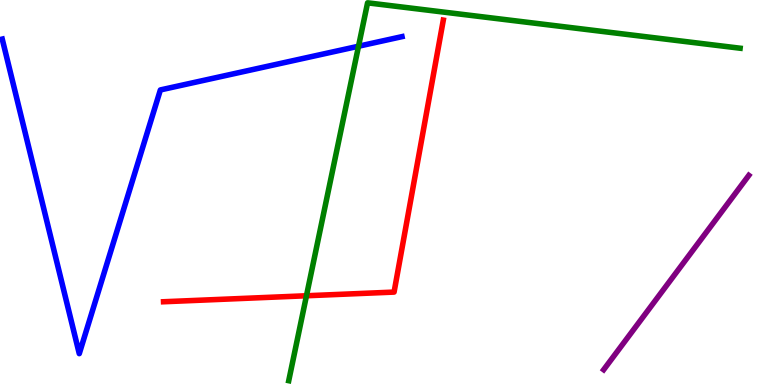[{'lines': ['blue', 'red'], 'intersections': []}, {'lines': ['green', 'red'], 'intersections': [{'x': 3.95, 'y': 2.32}]}, {'lines': ['purple', 'red'], 'intersections': []}, {'lines': ['blue', 'green'], 'intersections': [{'x': 4.63, 'y': 8.8}]}, {'lines': ['blue', 'purple'], 'intersections': []}, {'lines': ['green', 'purple'], 'intersections': []}]